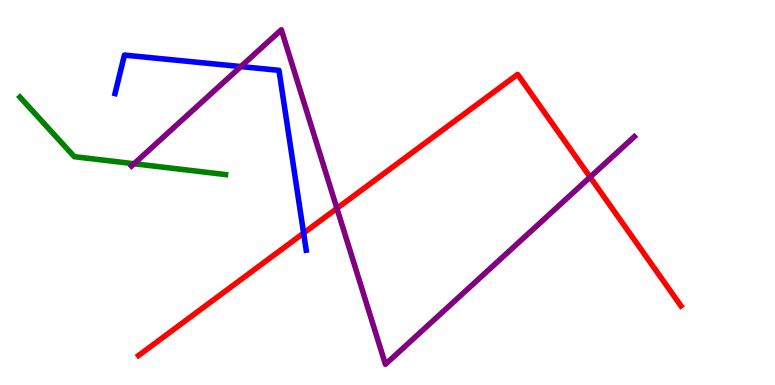[{'lines': ['blue', 'red'], 'intersections': [{'x': 3.92, 'y': 3.95}]}, {'lines': ['green', 'red'], 'intersections': []}, {'lines': ['purple', 'red'], 'intersections': [{'x': 4.35, 'y': 4.59}, {'x': 7.61, 'y': 5.4}]}, {'lines': ['blue', 'green'], 'intersections': []}, {'lines': ['blue', 'purple'], 'intersections': [{'x': 3.11, 'y': 8.27}]}, {'lines': ['green', 'purple'], 'intersections': [{'x': 1.73, 'y': 5.75}]}]